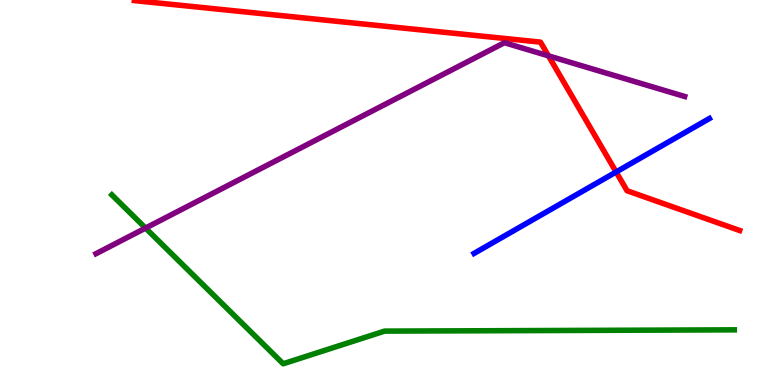[{'lines': ['blue', 'red'], 'intersections': [{'x': 7.95, 'y': 5.53}]}, {'lines': ['green', 'red'], 'intersections': []}, {'lines': ['purple', 'red'], 'intersections': [{'x': 7.08, 'y': 8.55}]}, {'lines': ['blue', 'green'], 'intersections': []}, {'lines': ['blue', 'purple'], 'intersections': []}, {'lines': ['green', 'purple'], 'intersections': [{'x': 1.88, 'y': 4.08}]}]